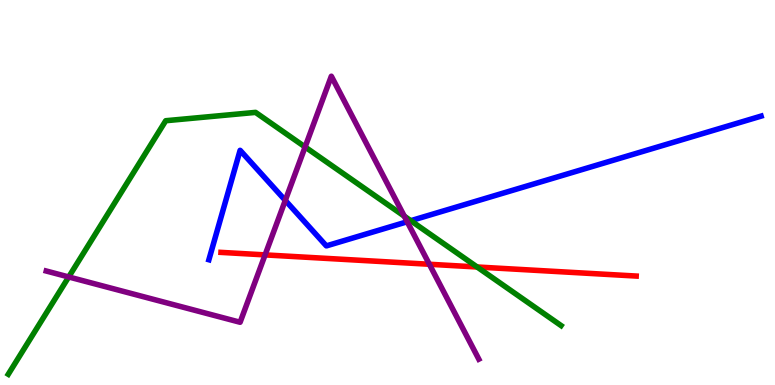[{'lines': ['blue', 'red'], 'intersections': []}, {'lines': ['green', 'red'], 'intersections': [{'x': 6.16, 'y': 3.07}]}, {'lines': ['purple', 'red'], 'intersections': [{'x': 3.42, 'y': 3.38}, {'x': 5.54, 'y': 3.14}]}, {'lines': ['blue', 'green'], 'intersections': [{'x': 5.3, 'y': 4.27}]}, {'lines': ['blue', 'purple'], 'intersections': [{'x': 3.68, 'y': 4.8}, {'x': 5.25, 'y': 4.24}]}, {'lines': ['green', 'purple'], 'intersections': [{'x': 0.887, 'y': 2.81}, {'x': 3.94, 'y': 6.18}, {'x': 5.22, 'y': 4.39}]}]